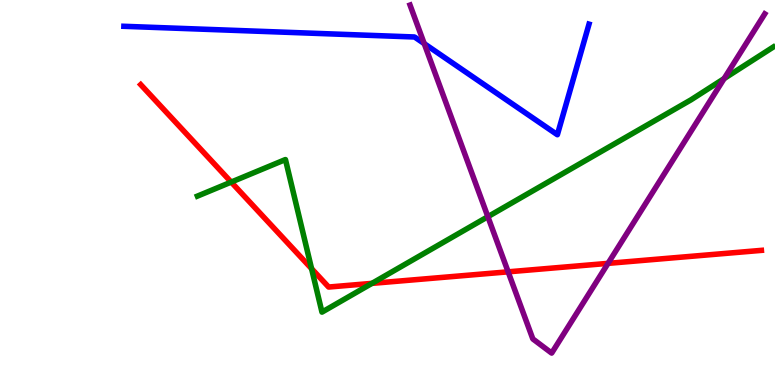[{'lines': ['blue', 'red'], 'intersections': []}, {'lines': ['green', 'red'], 'intersections': [{'x': 2.98, 'y': 5.27}, {'x': 4.02, 'y': 3.02}, {'x': 4.8, 'y': 2.64}]}, {'lines': ['purple', 'red'], 'intersections': [{'x': 6.56, 'y': 2.94}, {'x': 7.85, 'y': 3.16}]}, {'lines': ['blue', 'green'], 'intersections': []}, {'lines': ['blue', 'purple'], 'intersections': [{'x': 5.47, 'y': 8.87}]}, {'lines': ['green', 'purple'], 'intersections': [{'x': 6.3, 'y': 4.37}, {'x': 9.34, 'y': 7.96}]}]